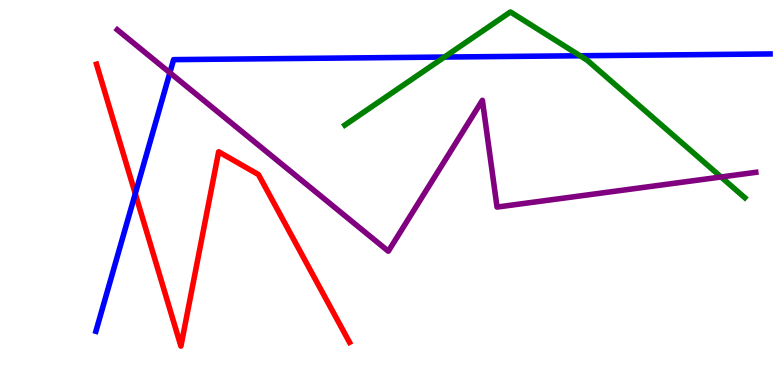[{'lines': ['blue', 'red'], 'intersections': [{'x': 1.75, 'y': 4.97}]}, {'lines': ['green', 'red'], 'intersections': []}, {'lines': ['purple', 'red'], 'intersections': []}, {'lines': ['blue', 'green'], 'intersections': [{'x': 5.73, 'y': 8.52}, {'x': 7.48, 'y': 8.55}]}, {'lines': ['blue', 'purple'], 'intersections': [{'x': 2.19, 'y': 8.11}]}, {'lines': ['green', 'purple'], 'intersections': [{'x': 9.3, 'y': 5.4}]}]